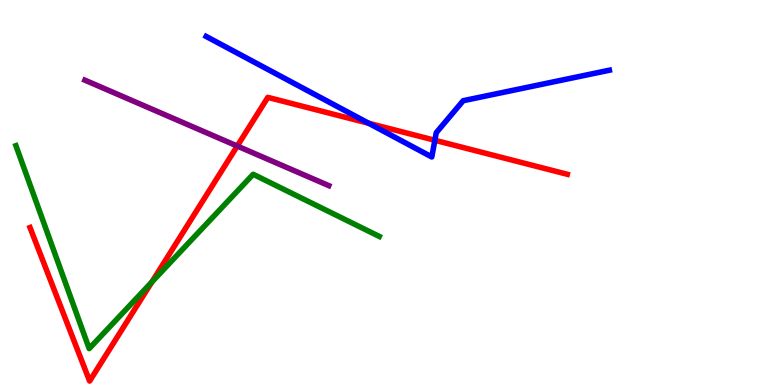[{'lines': ['blue', 'red'], 'intersections': [{'x': 4.76, 'y': 6.8}, {'x': 5.61, 'y': 6.36}]}, {'lines': ['green', 'red'], 'intersections': [{'x': 1.96, 'y': 2.68}]}, {'lines': ['purple', 'red'], 'intersections': [{'x': 3.06, 'y': 6.21}]}, {'lines': ['blue', 'green'], 'intersections': []}, {'lines': ['blue', 'purple'], 'intersections': []}, {'lines': ['green', 'purple'], 'intersections': []}]